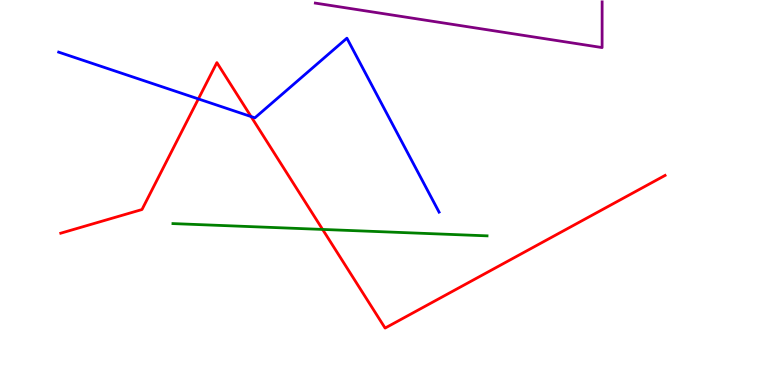[{'lines': ['blue', 'red'], 'intersections': [{'x': 2.56, 'y': 7.43}, {'x': 3.24, 'y': 6.97}]}, {'lines': ['green', 'red'], 'intersections': [{'x': 4.16, 'y': 4.04}]}, {'lines': ['purple', 'red'], 'intersections': []}, {'lines': ['blue', 'green'], 'intersections': []}, {'lines': ['blue', 'purple'], 'intersections': []}, {'lines': ['green', 'purple'], 'intersections': []}]